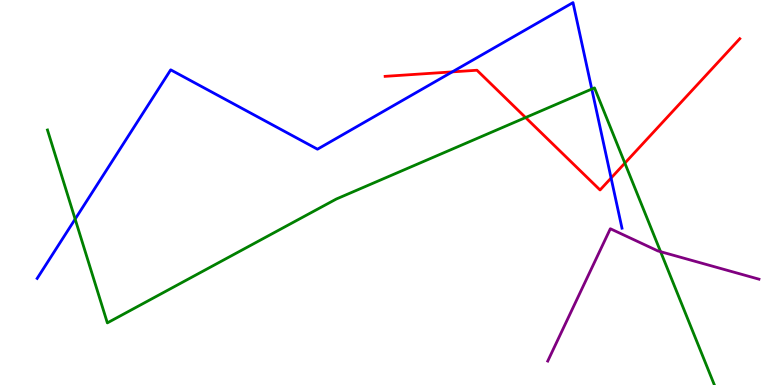[{'lines': ['blue', 'red'], 'intersections': [{'x': 5.84, 'y': 8.13}, {'x': 7.89, 'y': 5.38}]}, {'lines': ['green', 'red'], 'intersections': [{'x': 6.78, 'y': 6.95}, {'x': 8.06, 'y': 5.76}]}, {'lines': ['purple', 'red'], 'intersections': []}, {'lines': ['blue', 'green'], 'intersections': [{'x': 0.97, 'y': 4.31}, {'x': 7.64, 'y': 7.69}]}, {'lines': ['blue', 'purple'], 'intersections': []}, {'lines': ['green', 'purple'], 'intersections': [{'x': 8.52, 'y': 3.46}]}]